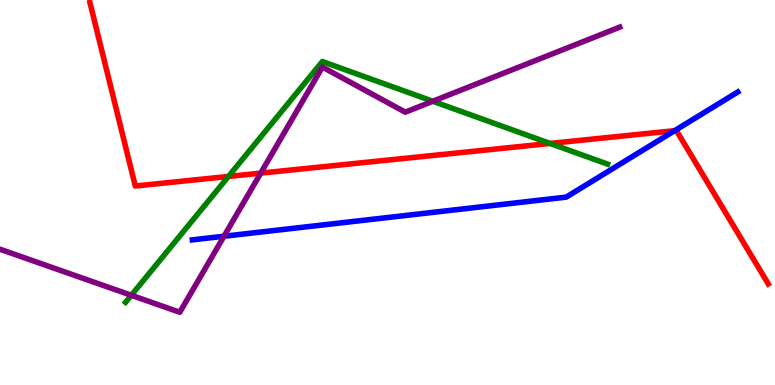[{'lines': ['blue', 'red'], 'intersections': [{'x': 8.71, 'y': 6.61}]}, {'lines': ['green', 'red'], 'intersections': [{'x': 2.95, 'y': 5.42}, {'x': 7.1, 'y': 6.27}]}, {'lines': ['purple', 'red'], 'intersections': [{'x': 3.36, 'y': 5.5}]}, {'lines': ['blue', 'green'], 'intersections': []}, {'lines': ['blue', 'purple'], 'intersections': [{'x': 2.89, 'y': 3.86}]}, {'lines': ['green', 'purple'], 'intersections': [{'x': 1.69, 'y': 2.33}, {'x': 5.58, 'y': 7.37}]}]